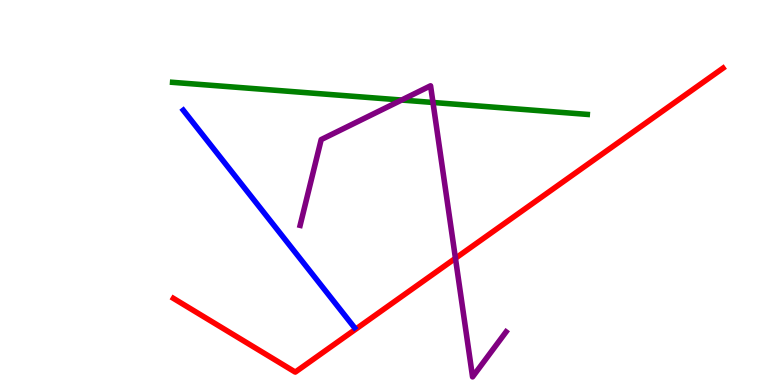[{'lines': ['blue', 'red'], 'intersections': []}, {'lines': ['green', 'red'], 'intersections': []}, {'lines': ['purple', 'red'], 'intersections': [{'x': 5.88, 'y': 3.29}]}, {'lines': ['blue', 'green'], 'intersections': []}, {'lines': ['blue', 'purple'], 'intersections': []}, {'lines': ['green', 'purple'], 'intersections': [{'x': 5.18, 'y': 7.4}, {'x': 5.59, 'y': 7.34}]}]